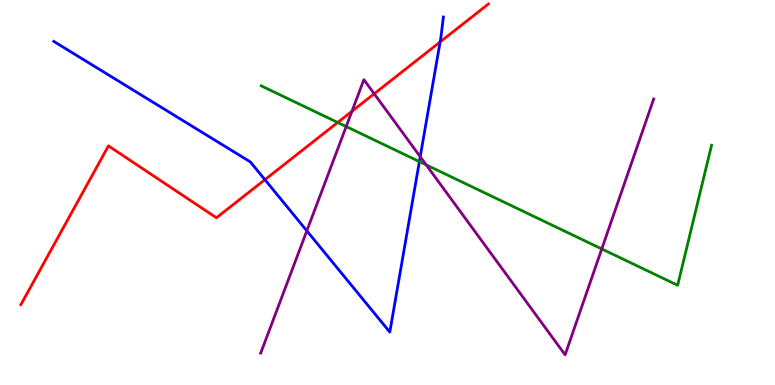[{'lines': ['blue', 'red'], 'intersections': [{'x': 3.42, 'y': 5.33}, {'x': 5.68, 'y': 8.91}]}, {'lines': ['green', 'red'], 'intersections': [{'x': 4.36, 'y': 6.82}]}, {'lines': ['purple', 'red'], 'intersections': [{'x': 4.54, 'y': 7.11}, {'x': 4.83, 'y': 7.56}]}, {'lines': ['blue', 'green'], 'intersections': [{'x': 5.41, 'y': 5.8}]}, {'lines': ['blue', 'purple'], 'intersections': [{'x': 3.96, 'y': 4.0}, {'x': 5.42, 'y': 5.93}]}, {'lines': ['green', 'purple'], 'intersections': [{'x': 4.47, 'y': 6.71}, {'x': 5.5, 'y': 5.72}, {'x': 7.76, 'y': 3.53}]}]